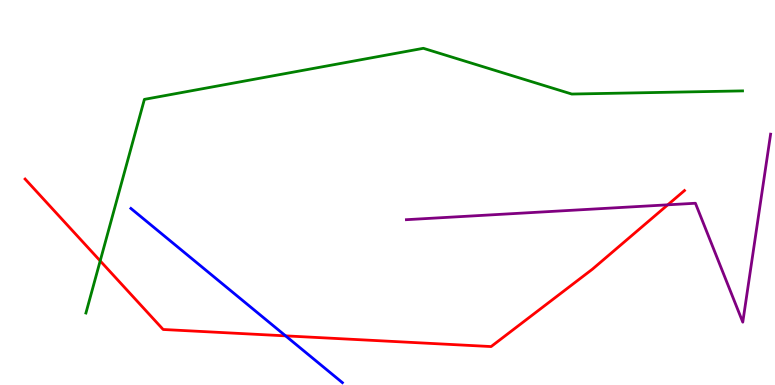[{'lines': ['blue', 'red'], 'intersections': [{'x': 3.69, 'y': 1.28}]}, {'lines': ['green', 'red'], 'intersections': [{'x': 1.29, 'y': 3.22}]}, {'lines': ['purple', 'red'], 'intersections': [{'x': 8.62, 'y': 4.68}]}, {'lines': ['blue', 'green'], 'intersections': []}, {'lines': ['blue', 'purple'], 'intersections': []}, {'lines': ['green', 'purple'], 'intersections': []}]